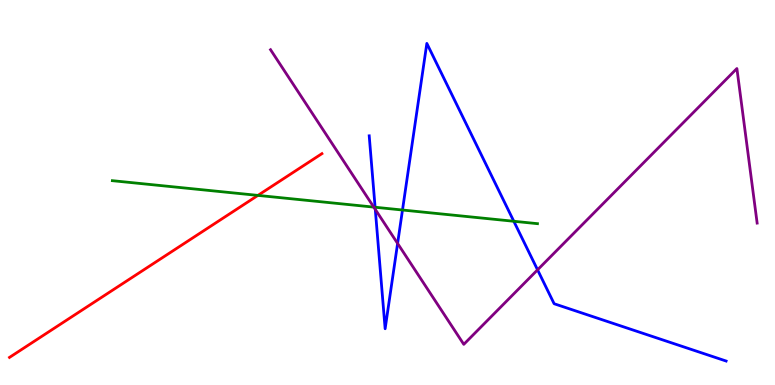[{'lines': ['blue', 'red'], 'intersections': []}, {'lines': ['green', 'red'], 'intersections': [{'x': 3.33, 'y': 4.92}]}, {'lines': ['purple', 'red'], 'intersections': []}, {'lines': ['blue', 'green'], 'intersections': [{'x': 4.84, 'y': 4.62}, {'x': 5.19, 'y': 4.55}, {'x': 6.63, 'y': 4.25}]}, {'lines': ['blue', 'purple'], 'intersections': [{'x': 4.84, 'y': 4.56}, {'x': 5.13, 'y': 3.68}, {'x': 6.94, 'y': 2.99}]}, {'lines': ['green', 'purple'], 'intersections': [{'x': 4.82, 'y': 4.62}]}]